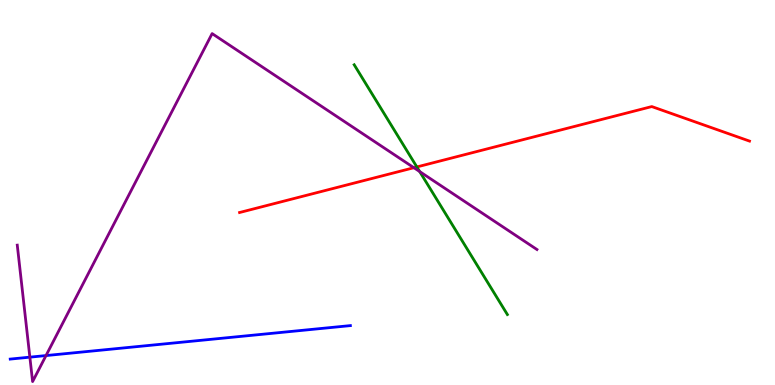[{'lines': ['blue', 'red'], 'intersections': []}, {'lines': ['green', 'red'], 'intersections': [{'x': 5.38, 'y': 5.66}]}, {'lines': ['purple', 'red'], 'intersections': [{'x': 5.34, 'y': 5.64}]}, {'lines': ['blue', 'green'], 'intersections': []}, {'lines': ['blue', 'purple'], 'intersections': [{'x': 0.385, 'y': 0.723}, {'x': 0.594, 'y': 0.764}]}, {'lines': ['green', 'purple'], 'intersections': [{'x': 5.42, 'y': 5.54}]}]